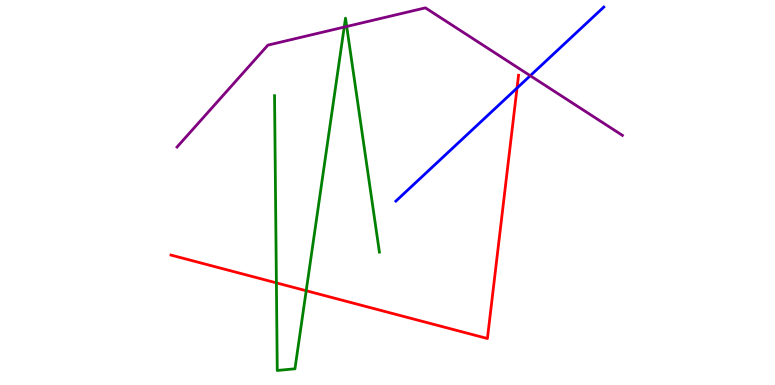[{'lines': ['blue', 'red'], 'intersections': [{'x': 6.67, 'y': 7.71}]}, {'lines': ['green', 'red'], 'intersections': [{'x': 3.57, 'y': 2.65}, {'x': 3.95, 'y': 2.45}]}, {'lines': ['purple', 'red'], 'intersections': []}, {'lines': ['blue', 'green'], 'intersections': []}, {'lines': ['blue', 'purple'], 'intersections': [{'x': 6.84, 'y': 8.03}]}, {'lines': ['green', 'purple'], 'intersections': [{'x': 4.44, 'y': 9.3}, {'x': 4.47, 'y': 9.31}]}]